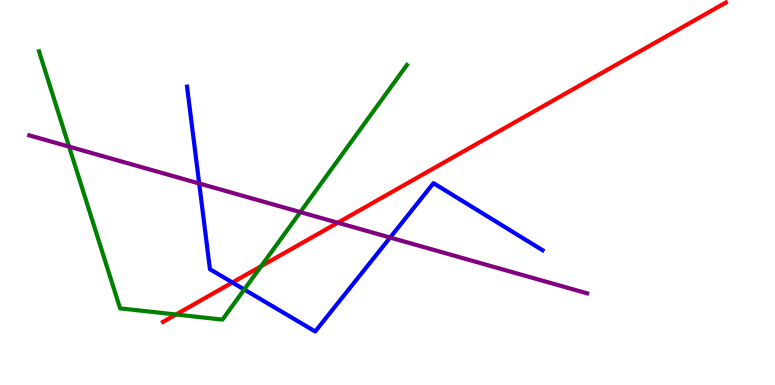[{'lines': ['blue', 'red'], 'intersections': [{'x': 3.0, 'y': 2.66}]}, {'lines': ['green', 'red'], 'intersections': [{'x': 2.27, 'y': 1.83}, {'x': 3.37, 'y': 3.09}]}, {'lines': ['purple', 'red'], 'intersections': [{'x': 4.36, 'y': 4.22}]}, {'lines': ['blue', 'green'], 'intersections': [{'x': 3.15, 'y': 2.48}]}, {'lines': ['blue', 'purple'], 'intersections': [{'x': 2.57, 'y': 5.23}, {'x': 5.03, 'y': 3.83}]}, {'lines': ['green', 'purple'], 'intersections': [{'x': 0.891, 'y': 6.19}, {'x': 3.88, 'y': 4.49}]}]